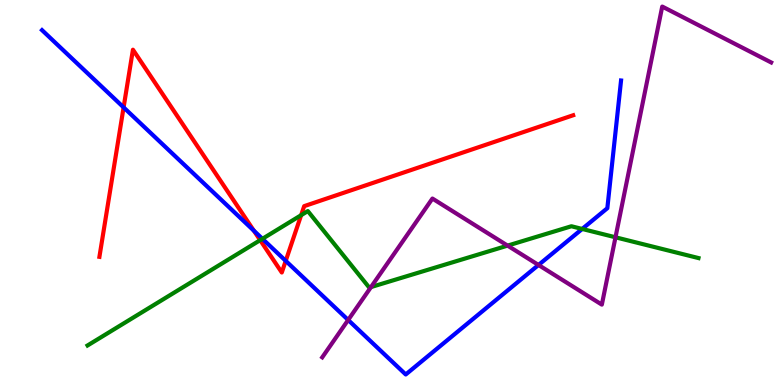[{'lines': ['blue', 'red'], 'intersections': [{'x': 1.59, 'y': 7.21}, {'x': 3.28, 'y': 4.01}, {'x': 3.69, 'y': 3.22}]}, {'lines': ['green', 'red'], 'intersections': [{'x': 3.36, 'y': 3.76}, {'x': 3.89, 'y': 4.41}]}, {'lines': ['purple', 'red'], 'intersections': []}, {'lines': ['blue', 'green'], 'intersections': [{'x': 3.39, 'y': 3.8}, {'x': 7.51, 'y': 4.05}]}, {'lines': ['blue', 'purple'], 'intersections': [{'x': 4.49, 'y': 1.69}, {'x': 6.95, 'y': 3.12}]}, {'lines': ['green', 'purple'], 'intersections': [{'x': 4.79, 'y': 2.54}, {'x': 6.55, 'y': 3.62}, {'x': 7.94, 'y': 3.84}]}]